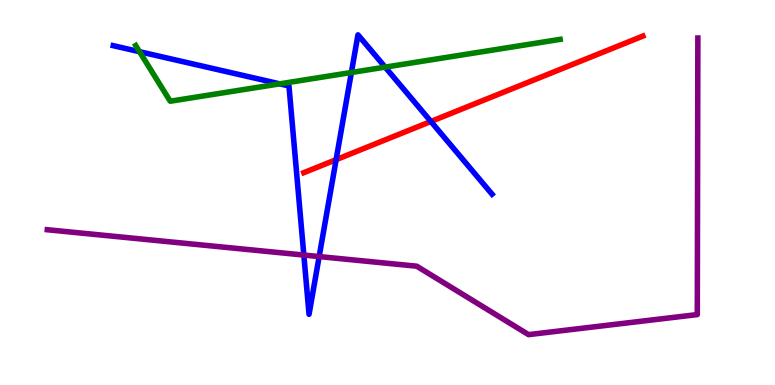[{'lines': ['blue', 'red'], 'intersections': [{'x': 4.34, 'y': 5.85}, {'x': 5.56, 'y': 6.84}]}, {'lines': ['green', 'red'], 'intersections': []}, {'lines': ['purple', 'red'], 'intersections': []}, {'lines': ['blue', 'green'], 'intersections': [{'x': 1.8, 'y': 8.66}, {'x': 3.61, 'y': 7.82}, {'x': 4.53, 'y': 8.12}, {'x': 4.97, 'y': 8.26}]}, {'lines': ['blue', 'purple'], 'intersections': [{'x': 3.92, 'y': 3.38}, {'x': 4.12, 'y': 3.34}]}, {'lines': ['green', 'purple'], 'intersections': []}]